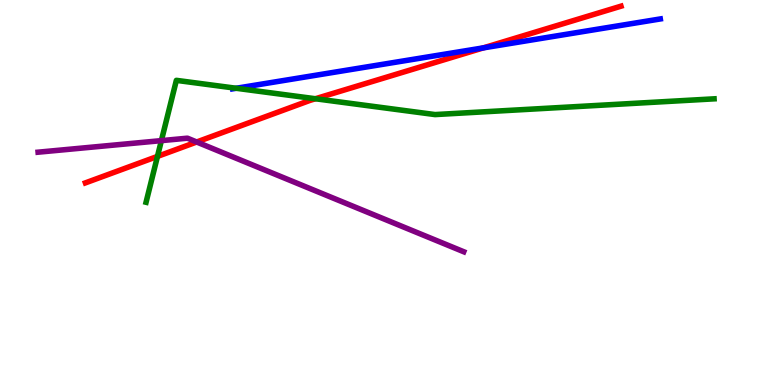[{'lines': ['blue', 'red'], 'intersections': [{'x': 6.24, 'y': 8.76}]}, {'lines': ['green', 'red'], 'intersections': [{'x': 2.03, 'y': 5.94}, {'x': 4.07, 'y': 7.44}]}, {'lines': ['purple', 'red'], 'intersections': [{'x': 2.54, 'y': 6.31}]}, {'lines': ['blue', 'green'], 'intersections': [{'x': 3.05, 'y': 7.71}]}, {'lines': ['blue', 'purple'], 'intersections': []}, {'lines': ['green', 'purple'], 'intersections': [{'x': 2.08, 'y': 6.35}]}]